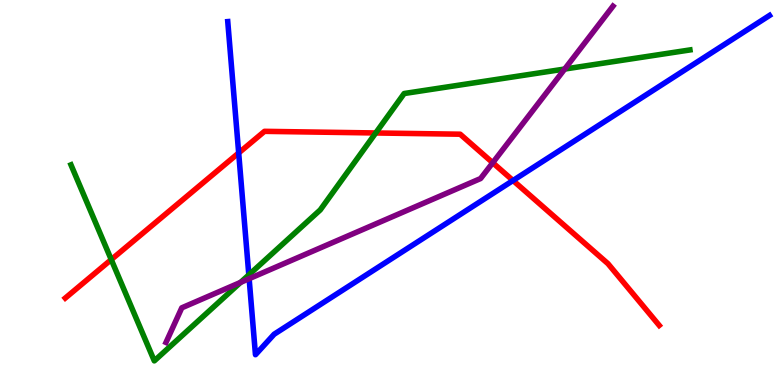[{'lines': ['blue', 'red'], 'intersections': [{'x': 3.08, 'y': 6.03}, {'x': 6.62, 'y': 5.31}]}, {'lines': ['green', 'red'], 'intersections': [{'x': 1.44, 'y': 3.26}, {'x': 4.85, 'y': 6.55}]}, {'lines': ['purple', 'red'], 'intersections': [{'x': 6.36, 'y': 5.77}]}, {'lines': ['blue', 'green'], 'intersections': [{'x': 3.21, 'y': 2.86}]}, {'lines': ['blue', 'purple'], 'intersections': [{'x': 3.21, 'y': 2.76}]}, {'lines': ['green', 'purple'], 'intersections': [{'x': 3.1, 'y': 2.67}, {'x': 7.29, 'y': 8.21}]}]